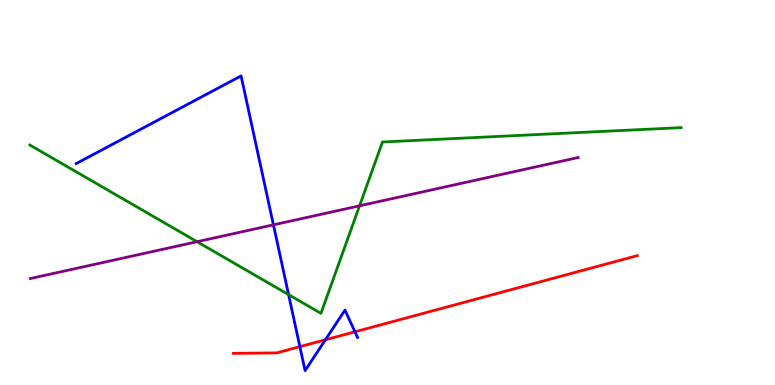[{'lines': ['blue', 'red'], 'intersections': [{'x': 3.87, 'y': 0.996}, {'x': 4.2, 'y': 1.17}, {'x': 4.58, 'y': 1.38}]}, {'lines': ['green', 'red'], 'intersections': []}, {'lines': ['purple', 'red'], 'intersections': []}, {'lines': ['blue', 'green'], 'intersections': [{'x': 3.72, 'y': 2.35}]}, {'lines': ['blue', 'purple'], 'intersections': [{'x': 3.53, 'y': 4.16}]}, {'lines': ['green', 'purple'], 'intersections': [{'x': 2.54, 'y': 3.72}, {'x': 4.64, 'y': 4.65}]}]